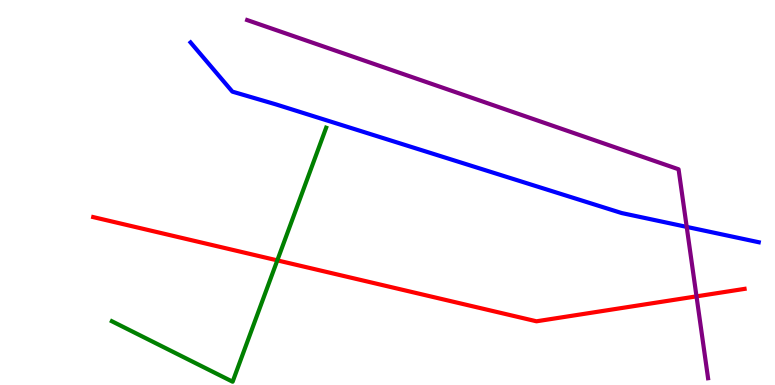[{'lines': ['blue', 'red'], 'intersections': []}, {'lines': ['green', 'red'], 'intersections': [{'x': 3.58, 'y': 3.24}]}, {'lines': ['purple', 'red'], 'intersections': [{'x': 8.99, 'y': 2.3}]}, {'lines': ['blue', 'green'], 'intersections': []}, {'lines': ['blue', 'purple'], 'intersections': [{'x': 8.86, 'y': 4.11}]}, {'lines': ['green', 'purple'], 'intersections': []}]